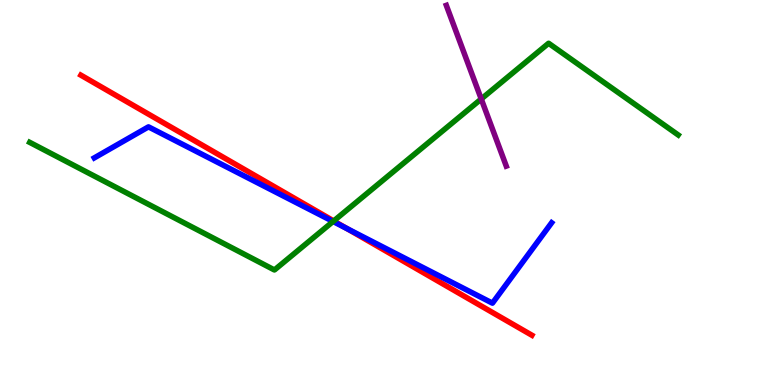[{'lines': ['blue', 'red'], 'intersections': [{'x': 4.48, 'y': 4.06}]}, {'lines': ['green', 'red'], 'intersections': [{'x': 4.31, 'y': 4.26}]}, {'lines': ['purple', 'red'], 'intersections': []}, {'lines': ['blue', 'green'], 'intersections': [{'x': 4.3, 'y': 4.25}]}, {'lines': ['blue', 'purple'], 'intersections': []}, {'lines': ['green', 'purple'], 'intersections': [{'x': 6.21, 'y': 7.43}]}]